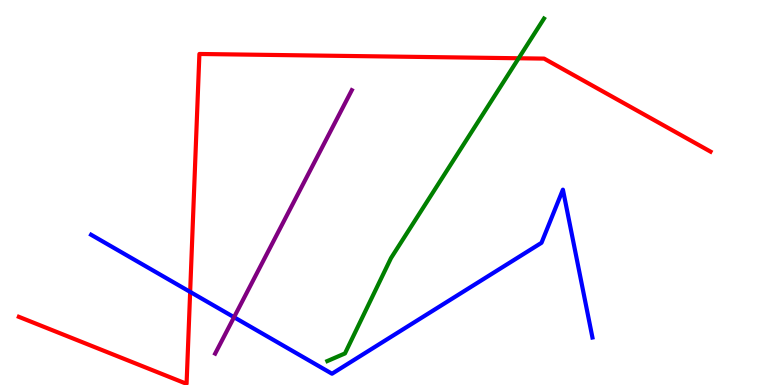[{'lines': ['blue', 'red'], 'intersections': [{'x': 2.45, 'y': 2.42}]}, {'lines': ['green', 'red'], 'intersections': [{'x': 6.69, 'y': 8.49}]}, {'lines': ['purple', 'red'], 'intersections': []}, {'lines': ['blue', 'green'], 'intersections': []}, {'lines': ['blue', 'purple'], 'intersections': [{'x': 3.02, 'y': 1.76}]}, {'lines': ['green', 'purple'], 'intersections': []}]